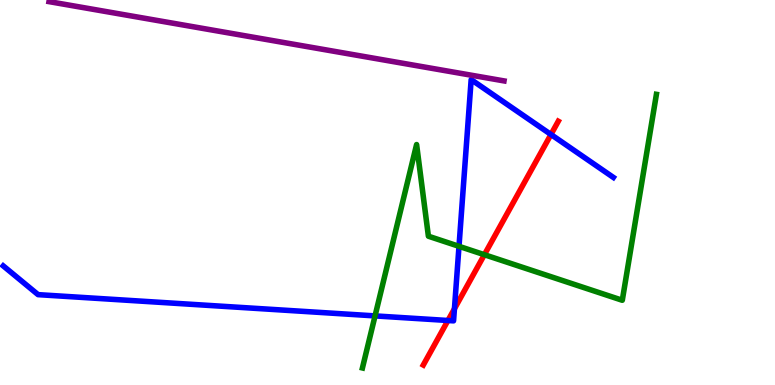[{'lines': ['blue', 'red'], 'intersections': [{'x': 5.78, 'y': 1.68}, {'x': 5.86, 'y': 1.98}, {'x': 7.11, 'y': 6.51}]}, {'lines': ['green', 'red'], 'intersections': [{'x': 6.25, 'y': 3.38}]}, {'lines': ['purple', 'red'], 'intersections': []}, {'lines': ['blue', 'green'], 'intersections': [{'x': 4.84, 'y': 1.79}, {'x': 5.92, 'y': 3.6}]}, {'lines': ['blue', 'purple'], 'intersections': []}, {'lines': ['green', 'purple'], 'intersections': []}]